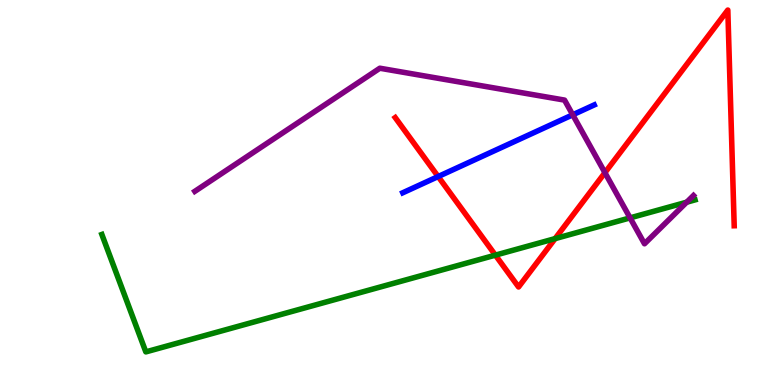[{'lines': ['blue', 'red'], 'intersections': [{'x': 5.65, 'y': 5.41}]}, {'lines': ['green', 'red'], 'intersections': [{'x': 6.39, 'y': 3.37}, {'x': 7.16, 'y': 3.8}]}, {'lines': ['purple', 'red'], 'intersections': [{'x': 7.81, 'y': 5.51}]}, {'lines': ['blue', 'green'], 'intersections': []}, {'lines': ['blue', 'purple'], 'intersections': [{'x': 7.39, 'y': 7.02}]}, {'lines': ['green', 'purple'], 'intersections': [{'x': 8.13, 'y': 4.34}, {'x': 8.86, 'y': 4.75}]}]